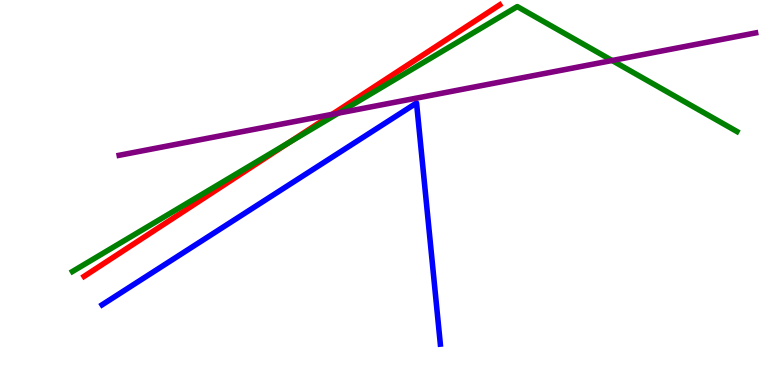[{'lines': ['blue', 'red'], 'intersections': []}, {'lines': ['green', 'red'], 'intersections': [{'x': 3.73, 'y': 6.3}]}, {'lines': ['purple', 'red'], 'intersections': [{'x': 4.29, 'y': 7.03}]}, {'lines': ['blue', 'green'], 'intersections': []}, {'lines': ['blue', 'purple'], 'intersections': []}, {'lines': ['green', 'purple'], 'intersections': [{'x': 4.37, 'y': 7.06}, {'x': 7.9, 'y': 8.43}]}]